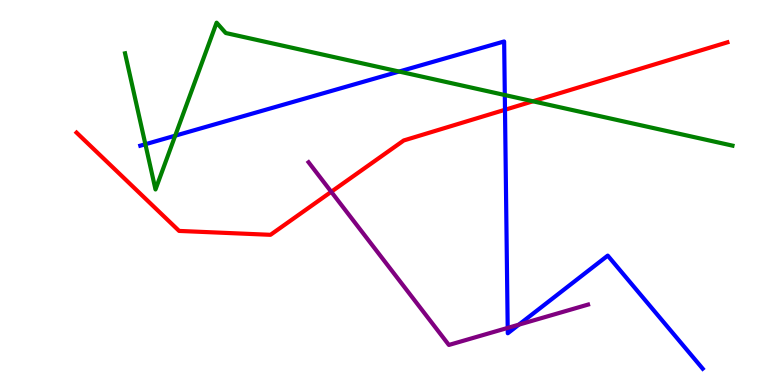[{'lines': ['blue', 'red'], 'intersections': [{'x': 6.52, 'y': 7.15}]}, {'lines': ['green', 'red'], 'intersections': [{'x': 6.88, 'y': 7.37}]}, {'lines': ['purple', 'red'], 'intersections': [{'x': 4.27, 'y': 5.02}]}, {'lines': ['blue', 'green'], 'intersections': [{'x': 1.88, 'y': 6.25}, {'x': 2.26, 'y': 6.48}, {'x': 5.15, 'y': 8.14}, {'x': 6.51, 'y': 7.53}]}, {'lines': ['blue', 'purple'], 'intersections': [{'x': 6.55, 'y': 1.48}, {'x': 6.69, 'y': 1.57}]}, {'lines': ['green', 'purple'], 'intersections': []}]